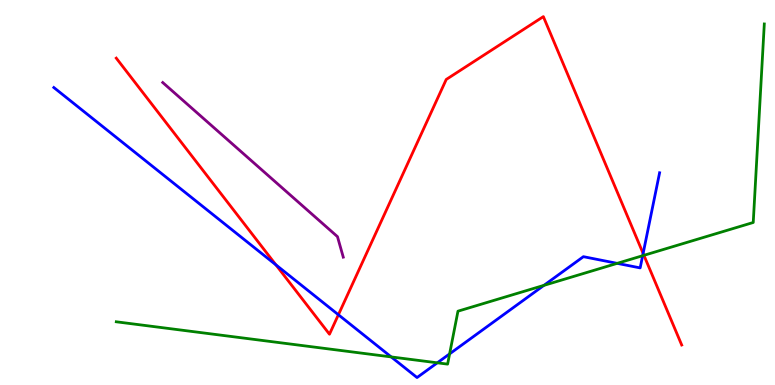[{'lines': ['blue', 'red'], 'intersections': [{'x': 3.56, 'y': 3.12}, {'x': 4.37, 'y': 1.82}, {'x': 8.3, 'y': 3.42}]}, {'lines': ['green', 'red'], 'intersections': [{'x': 8.31, 'y': 3.37}]}, {'lines': ['purple', 'red'], 'intersections': []}, {'lines': ['blue', 'green'], 'intersections': [{'x': 5.05, 'y': 0.729}, {'x': 5.64, 'y': 0.576}, {'x': 5.8, 'y': 0.808}, {'x': 7.02, 'y': 2.59}, {'x': 7.96, 'y': 3.16}, {'x': 8.29, 'y': 3.36}]}, {'lines': ['blue', 'purple'], 'intersections': []}, {'lines': ['green', 'purple'], 'intersections': []}]